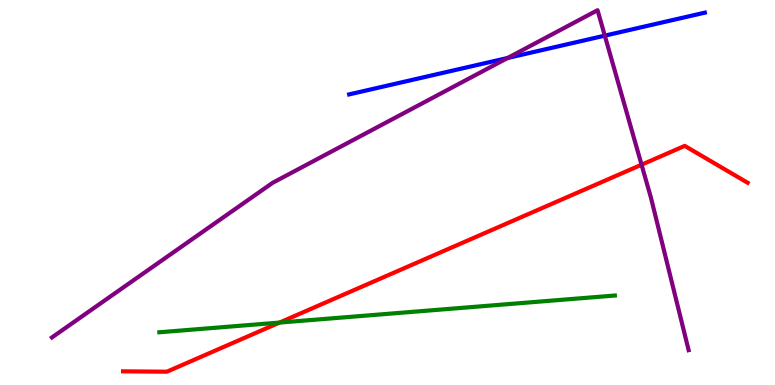[{'lines': ['blue', 'red'], 'intersections': []}, {'lines': ['green', 'red'], 'intersections': [{'x': 3.61, 'y': 1.62}]}, {'lines': ['purple', 'red'], 'intersections': [{'x': 8.28, 'y': 5.72}]}, {'lines': ['blue', 'green'], 'intersections': []}, {'lines': ['blue', 'purple'], 'intersections': [{'x': 6.55, 'y': 8.49}, {'x': 7.8, 'y': 9.07}]}, {'lines': ['green', 'purple'], 'intersections': []}]